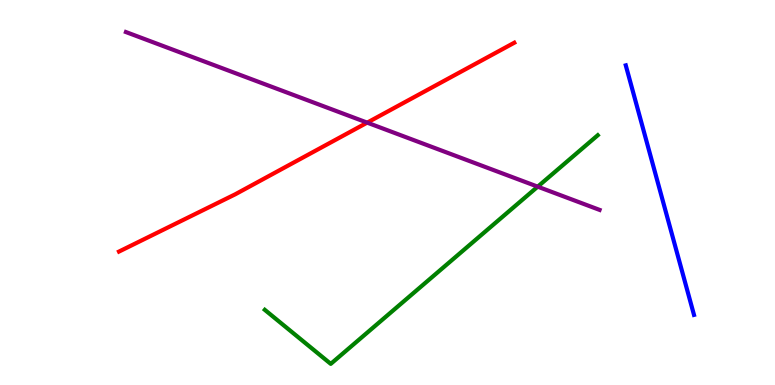[{'lines': ['blue', 'red'], 'intersections': []}, {'lines': ['green', 'red'], 'intersections': []}, {'lines': ['purple', 'red'], 'intersections': [{'x': 4.74, 'y': 6.81}]}, {'lines': ['blue', 'green'], 'intersections': []}, {'lines': ['blue', 'purple'], 'intersections': []}, {'lines': ['green', 'purple'], 'intersections': [{'x': 6.94, 'y': 5.15}]}]